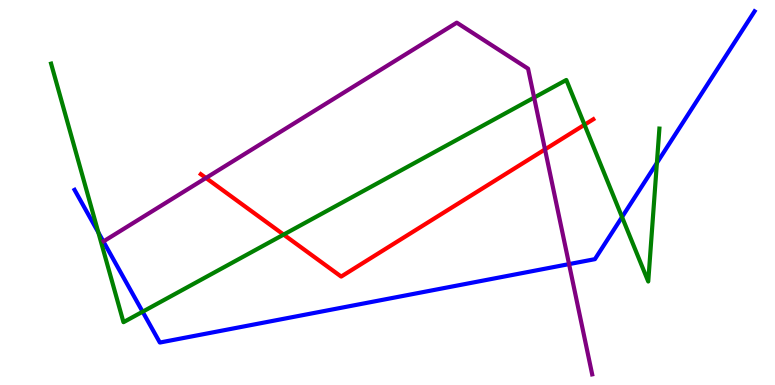[{'lines': ['blue', 'red'], 'intersections': []}, {'lines': ['green', 'red'], 'intersections': [{'x': 3.66, 'y': 3.91}, {'x': 7.54, 'y': 6.76}]}, {'lines': ['purple', 'red'], 'intersections': [{'x': 2.66, 'y': 5.38}, {'x': 7.03, 'y': 6.12}]}, {'lines': ['blue', 'green'], 'intersections': [{'x': 1.27, 'y': 3.96}, {'x': 1.84, 'y': 1.9}, {'x': 8.03, 'y': 4.36}, {'x': 8.48, 'y': 5.77}]}, {'lines': ['blue', 'purple'], 'intersections': [{'x': 7.34, 'y': 3.14}]}, {'lines': ['green', 'purple'], 'intersections': [{'x': 6.89, 'y': 7.47}]}]